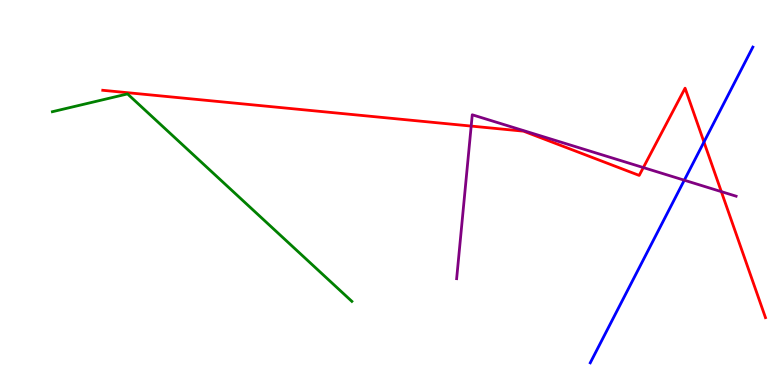[{'lines': ['blue', 'red'], 'intersections': [{'x': 9.08, 'y': 6.31}]}, {'lines': ['green', 'red'], 'intersections': []}, {'lines': ['purple', 'red'], 'intersections': [{'x': 6.08, 'y': 6.73}, {'x': 8.3, 'y': 5.65}, {'x': 9.31, 'y': 5.02}]}, {'lines': ['blue', 'green'], 'intersections': []}, {'lines': ['blue', 'purple'], 'intersections': [{'x': 8.83, 'y': 5.32}]}, {'lines': ['green', 'purple'], 'intersections': []}]